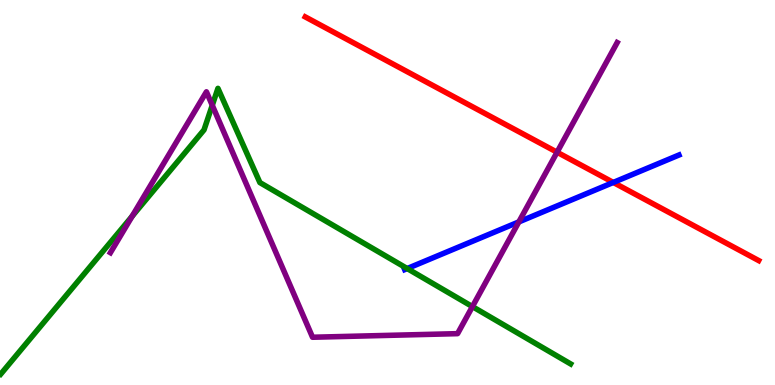[{'lines': ['blue', 'red'], 'intersections': [{'x': 7.91, 'y': 5.26}]}, {'lines': ['green', 'red'], 'intersections': []}, {'lines': ['purple', 'red'], 'intersections': [{'x': 7.19, 'y': 6.05}]}, {'lines': ['blue', 'green'], 'intersections': [{'x': 5.25, 'y': 3.02}]}, {'lines': ['blue', 'purple'], 'intersections': [{'x': 6.69, 'y': 4.24}]}, {'lines': ['green', 'purple'], 'intersections': [{'x': 1.71, 'y': 4.38}, {'x': 2.74, 'y': 7.27}, {'x': 6.1, 'y': 2.04}]}]